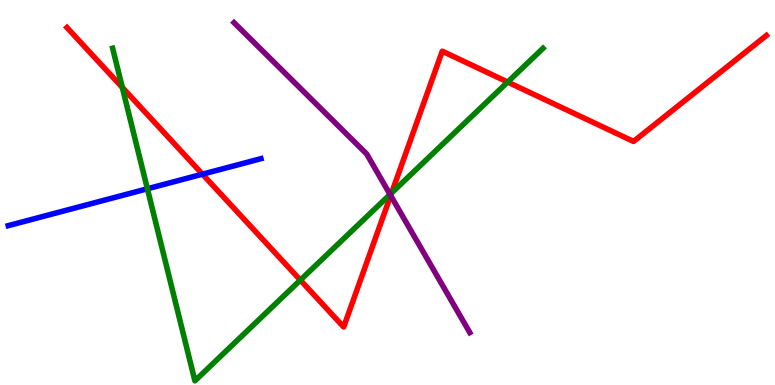[{'lines': ['blue', 'red'], 'intersections': [{'x': 2.61, 'y': 5.48}]}, {'lines': ['green', 'red'], 'intersections': [{'x': 1.58, 'y': 7.73}, {'x': 3.88, 'y': 2.72}, {'x': 5.05, 'y': 4.99}, {'x': 6.55, 'y': 7.87}]}, {'lines': ['purple', 'red'], 'intersections': [{'x': 5.04, 'y': 4.92}]}, {'lines': ['blue', 'green'], 'intersections': [{'x': 1.9, 'y': 5.1}]}, {'lines': ['blue', 'purple'], 'intersections': []}, {'lines': ['green', 'purple'], 'intersections': [{'x': 5.03, 'y': 4.95}]}]